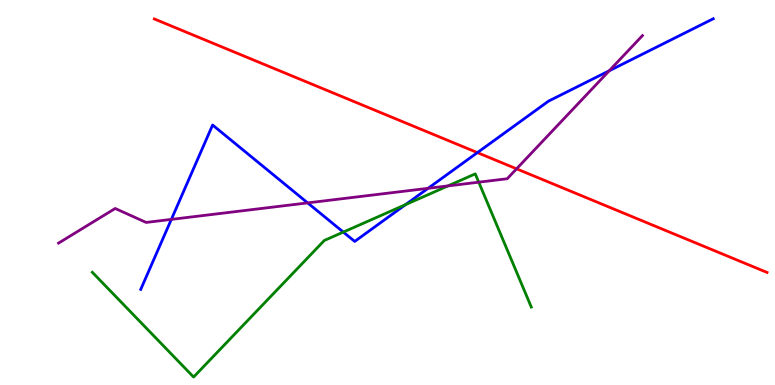[{'lines': ['blue', 'red'], 'intersections': [{'x': 6.16, 'y': 6.04}]}, {'lines': ['green', 'red'], 'intersections': []}, {'lines': ['purple', 'red'], 'intersections': [{'x': 6.67, 'y': 5.62}]}, {'lines': ['blue', 'green'], 'intersections': [{'x': 4.43, 'y': 3.97}, {'x': 5.23, 'y': 4.68}]}, {'lines': ['blue', 'purple'], 'intersections': [{'x': 2.21, 'y': 4.3}, {'x': 3.97, 'y': 4.73}, {'x': 5.52, 'y': 5.11}, {'x': 7.86, 'y': 8.16}]}, {'lines': ['green', 'purple'], 'intersections': [{'x': 5.78, 'y': 5.17}, {'x': 6.18, 'y': 5.27}]}]